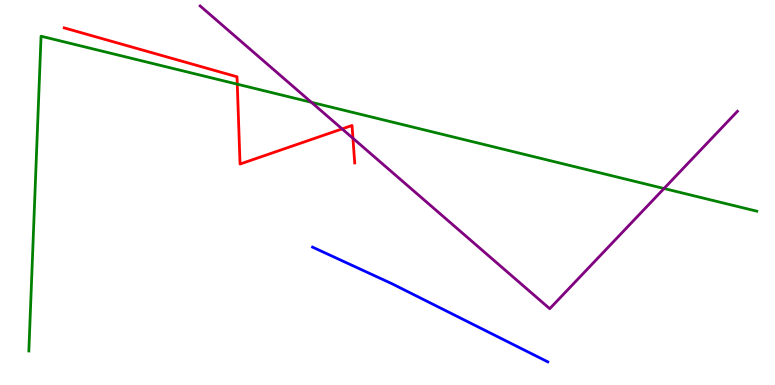[{'lines': ['blue', 'red'], 'intersections': []}, {'lines': ['green', 'red'], 'intersections': [{'x': 3.06, 'y': 7.81}]}, {'lines': ['purple', 'red'], 'intersections': [{'x': 4.41, 'y': 6.65}, {'x': 4.55, 'y': 6.41}]}, {'lines': ['blue', 'green'], 'intersections': []}, {'lines': ['blue', 'purple'], 'intersections': []}, {'lines': ['green', 'purple'], 'intersections': [{'x': 4.02, 'y': 7.34}, {'x': 8.57, 'y': 5.1}]}]